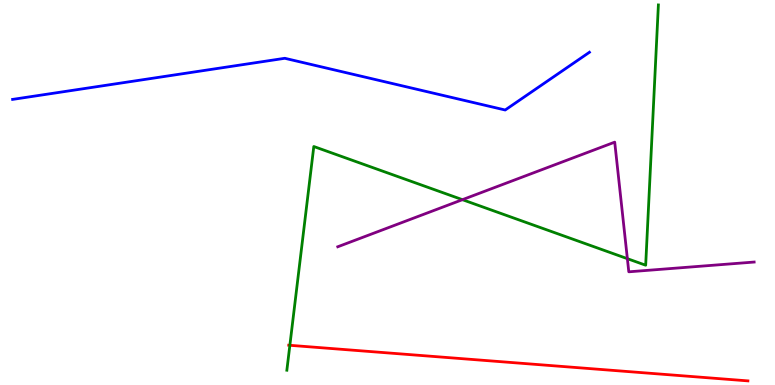[{'lines': ['blue', 'red'], 'intersections': []}, {'lines': ['green', 'red'], 'intersections': [{'x': 3.74, 'y': 1.03}]}, {'lines': ['purple', 'red'], 'intersections': []}, {'lines': ['blue', 'green'], 'intersections': []}, {'lines': ['blue', 'purple'], 'intersections': []}, {'lines': ['green', 'purple'], 'intersections': [{'x': 5.97, 'y': 4.81}, {'x': 8.1, 'y': 3.28}]}]